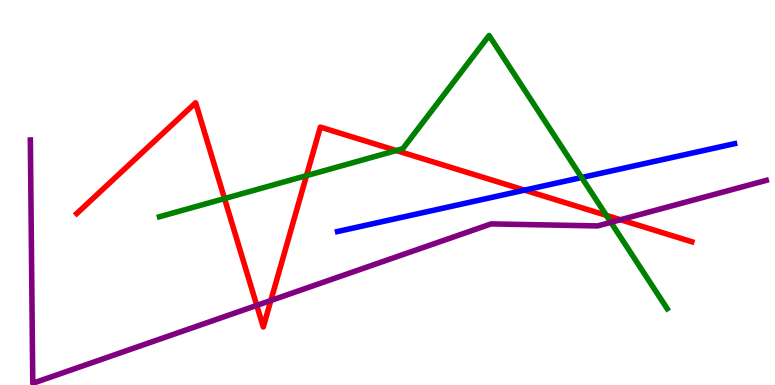[{'lines': ['blue', 'red'], 'intersections': [{'x': 6.77, 'y': 5.06}]}, {'lines': ['green', 'red'], 'intersections': [{'x': 2.9, 'y': 4.84}, {'x': 3.95, 'y': 5.44}, {'x': 5.11, 'y': 6.09}, {'x': 7.82, 'y': 4.41}]}, {'lines': ['purple', 'red'], 'intersections': [{'x': 3.31, 'y': 2.07}, {'x': 3.49, 'y': 2.19}, {'x': 8.01, 'y': 4.29}]}, {'lines': ['blue', 'green'], 'intersections': [{'x': 7.51, 'y': 5.39}]}, {'lines': ['blue', 'purple'], 'intersections': []}, {'lines': ['green', 'purple'], 'intersections': [{'x': 7.88, 'y': 4.23}]}]